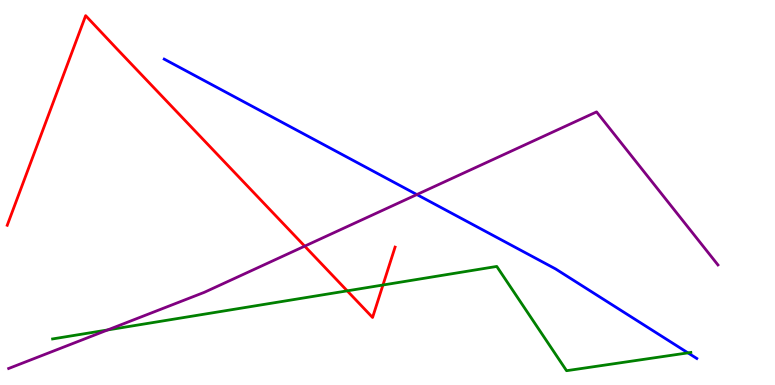[{'lines': ['blue', 'red'], 'intersections': []}, {'lines': ['green', 'red'], 'intersections': [{'x': 4.48, 'y': 2.45}, {'x': 4.94, 'y': 2.6}]}, {'lines': ['purple', 'red'], 'intersections': [{'x': 3.93, 'y': 3.61}]}, {'lines': ['blue', 'green'], 'intersections': [{'x': 8.88, 'y': 0.835}]}, {'lines': ['blue', 'purple'], 'intersections': [{'x': 5.38, 'y': 4.95}]}, {'lines': ['green', 'purple'], 'intersections': [{'x': 1.39, 'y': 1.43}]}]